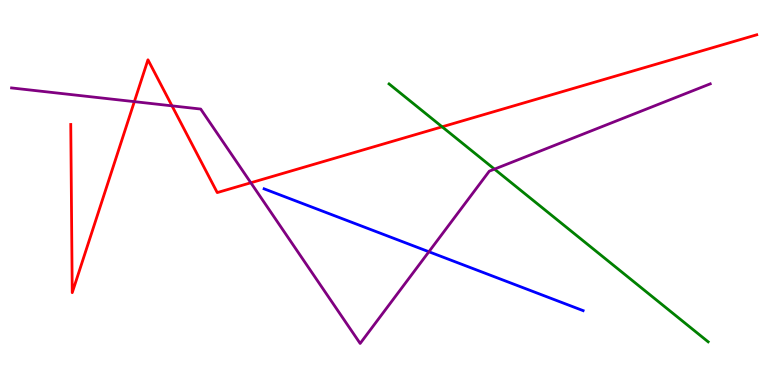[{'lines': ['blue', 'red'], 'intersections': []}, {'lines': ['green', 'red'], 'intersections': [{'x': 5.7, 'y': 6.71}]}, {'lines': ['purple', 'red'], 'intersections': [{'x': 1.73, 'y': 7.36}, {'x': 2.22, 'y': 7.25}, {'x': 3.24, 'y': 5.25}]}, {'lines': ['blue', 'green'], 'intersections': []}, {'lines': ['blue', 'purple'], 'intersections': [{'x': 5.53, 'y': 3.46}]}, {'lines': ['green', 'purple'], 'intersections': [{'x': 6.38, 'y': 5.61}]}]